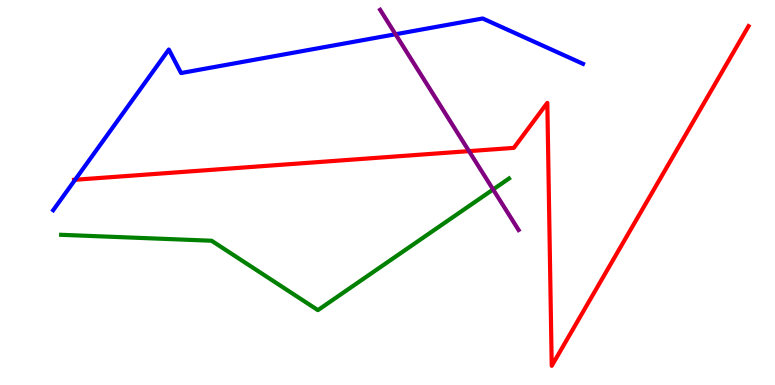[{'lines': ['blue', 'red'], 'intersections': [{'x': 0.969, 'y': 5.33}]}, {'lines': ['green', 'red'], 'intersections': []}, {'lines': ['purple', 'red'], 'intersections': [{'x': 6.05, 'y': 6.07}]}, {'lines': ['blue', 'green'], 'intersections': []}, {'lines': ['blue', 'purple'], 'intersections': [{'x': 5.1, 'y': 9.11}]}, {'lines': ['green', 'purple'], 'intersections': [{'x': 6.36, 'y': 5.08}]}]